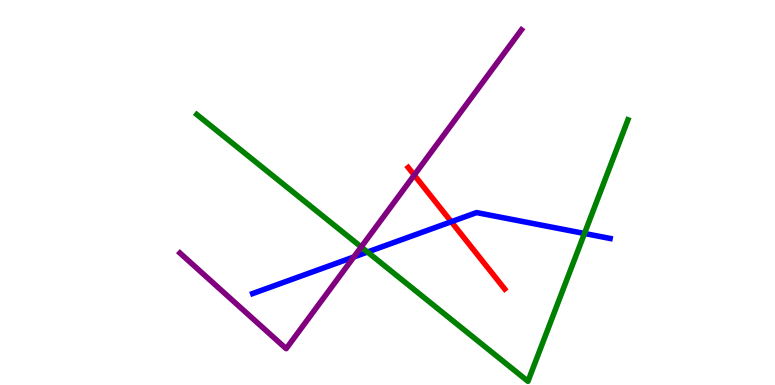[{'lines': ['blue', 'red'], 'intersections': [{'x': 5.82, 'y': 4.24}]}, {'lines': ['green', 'red'], 'intersections': []}, {'lines': ['purple', 'red'], 'intersections': [{'x': 5.35, 'y': 5.45}]}, {'lines': ['blue', 'green'], 'intersections': [{'x': 4.74, 'y': 3.45}, {'x': 7.54, 'y': 3.94}]}, {'lines': ['blue', 'purple'], 'intersections': [{'x': 4.57, 'y': 3.33}]}, {'lines': ['green', 'purple'], 'intersections': [{'x': 4.66, 'y': 3.59}]}]